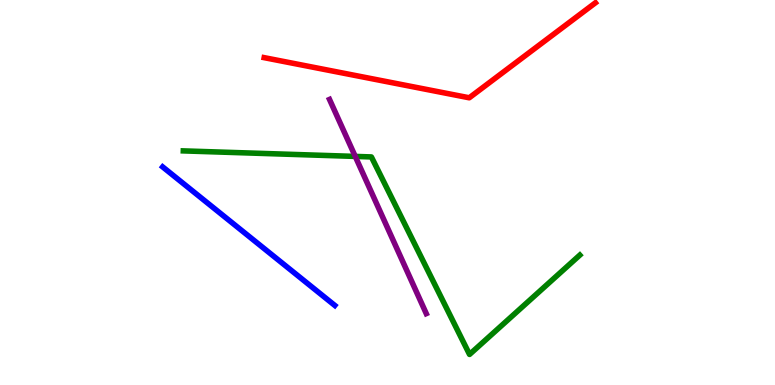[{'lines': ['blue', 'red'], 'intersections': []}, {'lines': ['green', 'red'], 'intersections': []}, {'lines': ['purple', 'red'], 'intersections': []}, {'lines': ['blue', 'green'], 'intersections': []}, {'lines': ['blue', 'purple'], 'intersections': []}, {'lines': ['green', 'purple'], 'intersections': [{'x': 4.58, 'y': 5.94}]}]